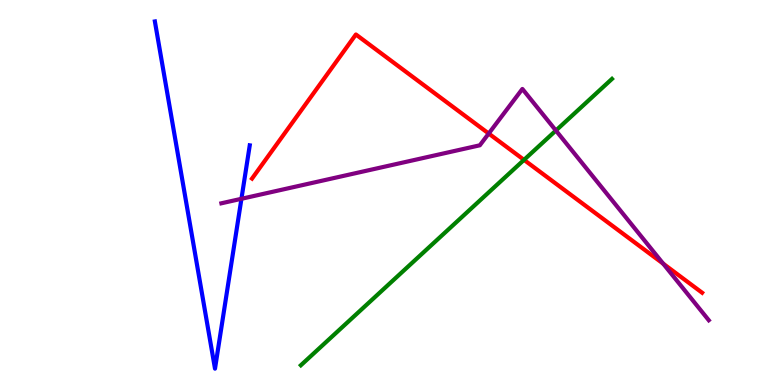[{'lines': ['blue', 'red'], 'intersections': []}, {'lines': ['green', 'red'], 'intersections': [{'x': 6.76, 'y': 5.85}]}, {'lines': ['purple', 'red'], 'intersections': [{'x': 6.31, 'y': 6.53}, {'x': 8.56, 'y': 3.15}]}, {'lines': ['blue', 'green'], 'intersections': []}, {'lines': ['blue', 'purple'], 'intersections': [{'x': 3.12, 'y': 4.84}]}, {'lines': ['green', 'purple'], 'intersections': [{'x': 7.17, 'y': 6.61}]}]